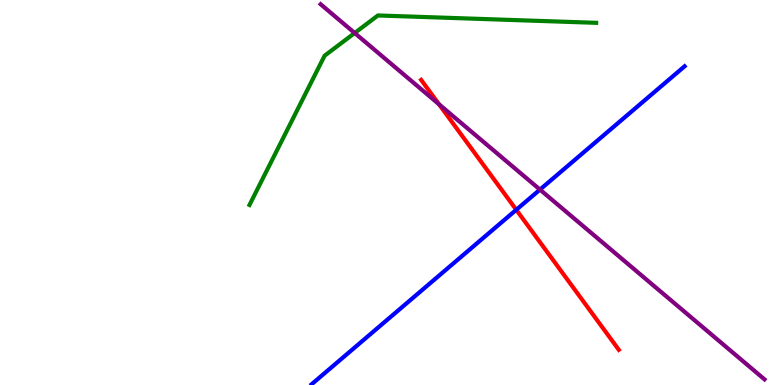[{'lines': ['blue', 'red'], 'intersections': [{'x': 6.66, 'y': 4.55}]}, {'lines': ['green', 'red'], 'intersections': []}, {'lines': ['purple', 'red'], 'intersections': [{'x': 5.66, 'y': 7.29}]}, {'lines': ['blue', 'green'], 'intersections': []}, {'lines': ['blue', 'purple'], 'intersections': [{'x': 6.97, 'y': 5.08}]}, {'lines': ['green', 'purple'], 'intersections': [{'x': 4.58, 'y': 9.14}]}]